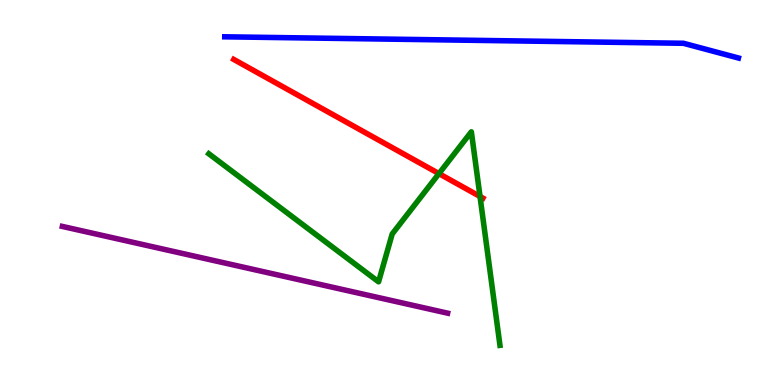[{'lines': ['blue', 'red'], 'intersections': []}, {'lines': ['green', 'red'], 'intersections': [{'x': 5.66, 'y': 5.49}, {'x': 6.19, 'y': 4.9}]}, {'lines': ['purple', 'red'], 'intersections': []}, {'lines': ['blue', 'green'], 'intersections': []}, {'lines': ['blue', 'purple'], 'intersections': []}, {'lines': ['green', 'purple'], 'intersections': []}]